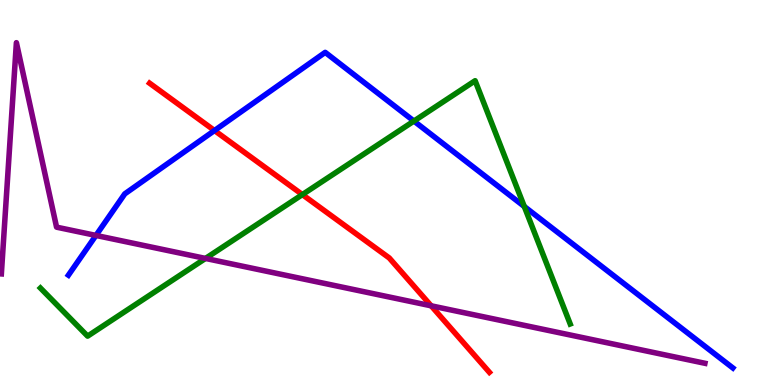[{'lines': ['blue', 'red'], 'intersections': [{'x': 2.77, 'y': 6.61}]}, {'lines': ['green', 'red'], 'intersections': [{'x': 3.9, 'y': 4.95}]}, {'lines': ['purple', 'red'], 'intersections': [{'x': 5.56, 'y': 2.06}]}, {'lines': ['blue', 'green'], 'intersections': [{'x': 5.34, 'y': 6.86}, {'x': 6.76, 'y': 4.64}]}, {'lines': ['blue', 'purple'], 'intersections': [{'x': 1.24, 'y': 3.88}]}, {'lines': ['green', 'purple'], 'intersections': [{'x': 2.65, 'y': 3.29}]}]